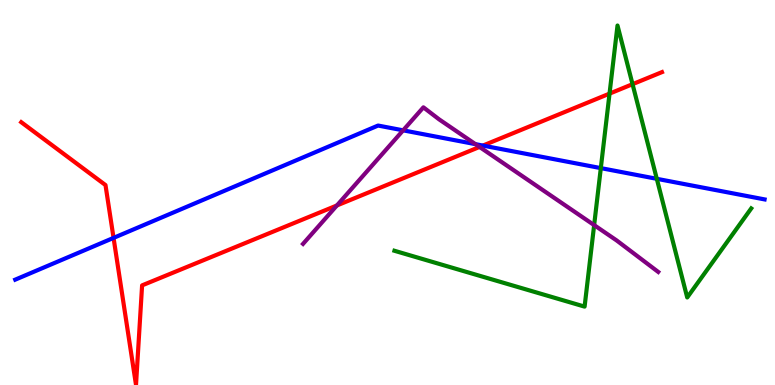[{'lines': ['blue', 'red'], 'intersections': [{'x': 1.47, 'y': 3.82}, {'x': 6.23, 'y': 6.22}]}, {'lines': ['green', 'red'], 'intersections': [{'x': 7.86, 'y': 7.57}, {'x': 8.16, 'y': 7.81}]}, {'lines': ['purple', 'red'], 'intersections': [{'x': 4.35, 'y': 4.66}, {'x': 6.19, 'y': 6.18}]}, {'lines': ['blue', 'green'], 'intersections': [{'x': 7.75, 'y': 5.63}, {'x': 8.47, 'y': 5.36}]}, {'lines': ['blue', 'purple'], 'intersections': [{'x': 5.2, 'y': 6.61}, {'x': 6.13, 'y': 6.26}]}, {'lines': ['green', 'purple'], 'intersections': [{'x': 7.67, 'y': 4.15}]}]